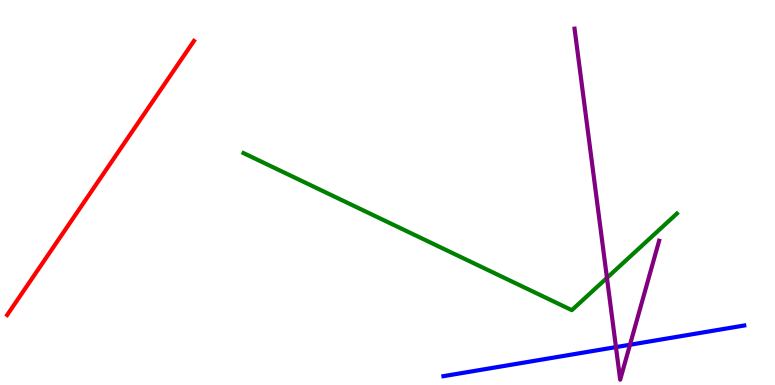[{'lines': ['blue', 'red'], 'intersections': []}, {'lines': ['green', 'red'], 'intersections': []}, {'lines': ['purple', 'red'], 'intersections': []}, {'lines': ['blue', 'green'], 'intersections': []}, {'lines': ['blue', 'purple'], 'intersections': [{'x': 7.95, 'y': 0.984}, {'x': 8.13, 'y': 1.05}]}, {'lines': ['green', 'purple'], 'intersections': [{'x': 7.83, 'y': 2.78}]}]